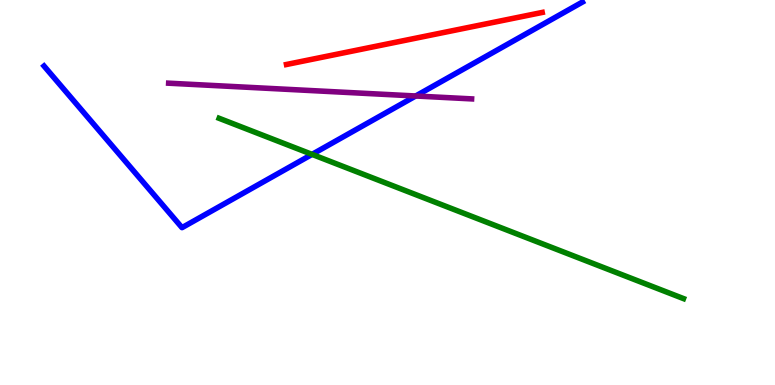[{'lines': ['blue', 'red'], 'intersections': []}, {'lines': ['green', 'red'], 'intersections': []}, {'lines': ['purple', 'red'], 'intersections': []}, {'lines': ['blue', 'green'], 'intersections': [{'x': 4.03, 'y': 5.99}]}, {'lines': ['blue', 'purple'], 'intersections': [{'x': 5.36, 'y': 7.51}]}, {'lines': ['green', 'purple'], 'intersections': []}]